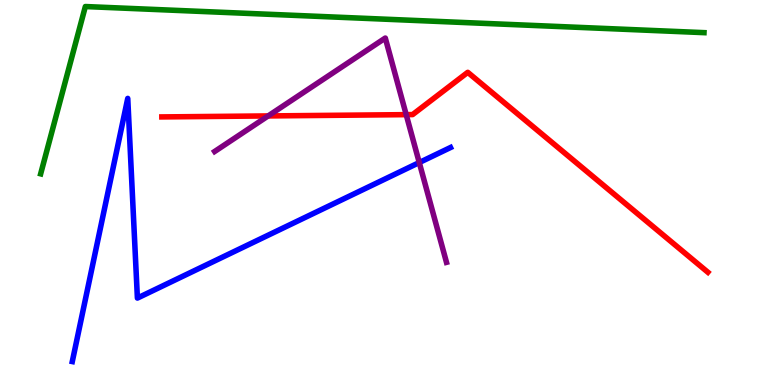[{'lines': ['blue', 'red'], 'intersections': []}, {'lines': ['green', 'red'], 'intersections': []}, {'lines': ['purple', 'red'], 'intersections': [{'x': 3.46, 'y': 6.99}, {'x': 5.24, 'y': 7.02}]}, {'lines': ['blue', 'green'], 'intersections': []}, {'lines': ['blue', 'purple'], 'intersections': [{'x': 5.41, 'y': 5.78}]}, {'lines': ['green', 'purple'], 'intersections': []}]